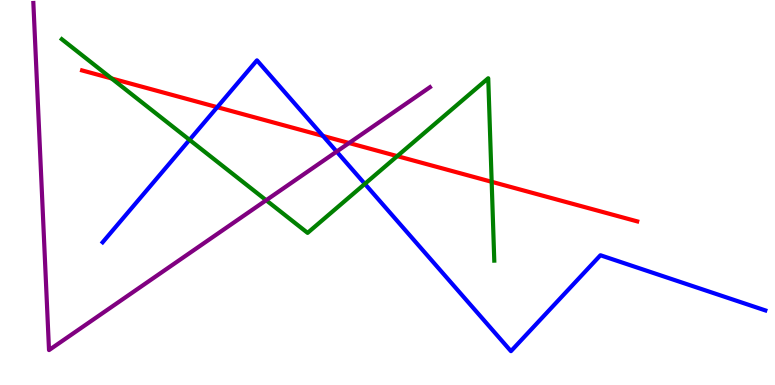[{'lines': ['blue', 'red'], 'intersections': [{'x': 2.8, 'y': 7.22}, {'x': 4.17, 'y': 6.47}]}, {'lines': ['green', 'red'], 'intersections': [{'x': 1.44, 'y': 7.96}, {'x': 5.13, 'y': 5.94}, {'x': 6.34, 'y': 5.28}]}, {'lines': ['purple', 'red'], 'intersections': [{'x': 4.5, 'y': 6.29}]}, {'lines': ['blue', 'green'], 'intersections': [{'x': 2.45, 'y': 6.37}, {'x': 4.71, 'y': 5.22}]}, {'lines': ['blue', 'purple'], 'intersections': [{'x': 4.34, 'y': 6.06}]}, {'lines': ['green', 'purple'], 'intersections': [{'x': 3.43, 'y': 4.8}]}]